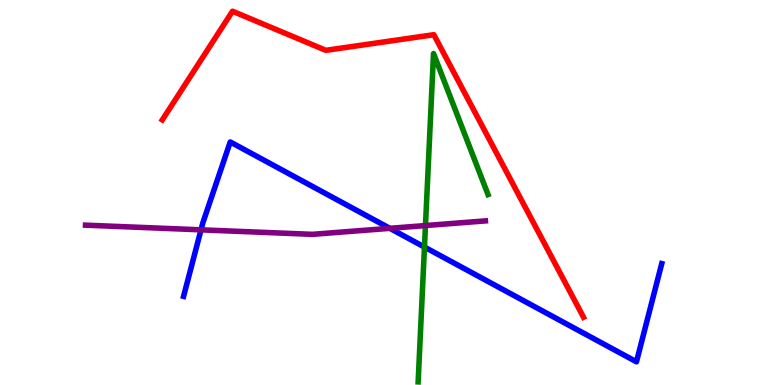[{'lines': ['blue', 'red'], 'intersections': []}, {'lines': ['green', 'red'], 'intersections': []}, {'lines': ['purple', 'red'], 'intersections': []}, {'lines': ['blue', 'green'], 'intersections': [{'x': 5.48, 'y': 3.58}]}, {'lines': ['blue', 'purple'], 'intersections': [{'x': 2.59, 'y': 4.03}, {'x': 5.03, 'y': 4.07}]}, {'lines': ['green', 'purple'], 'intersections': [{'x': 5.49, 'y': 4.14}]}]